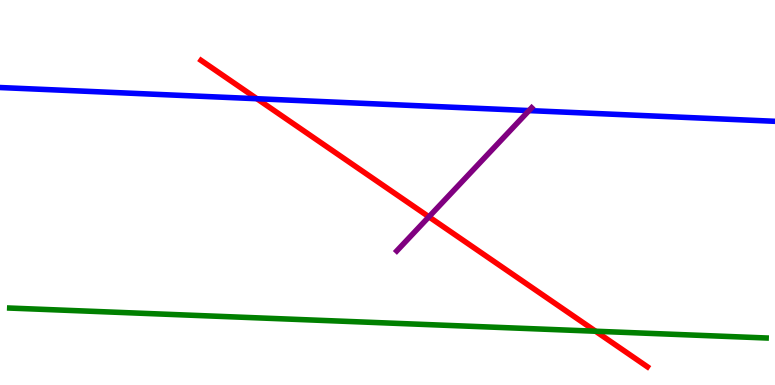[{'lines': ['blue', 'red'], 'intersections': [{'x': 3.31, 'y': 7.44}]}, {'lines': ['green', 'red'], 'intersections': [{'x': 7.69, 'y': 1.4}]}, {'lines': ['purple', 'red'], 'intersections': [{'x': 5.53, 'y': 4.37}]}, {'lines': ['blue', 'green'], 'intersections': []}, {'lines': ['blue', 'purple'], 'intersections': [{'x': 6.83, 'y': 7.13}]}, {'lines': ['green', 'purple'], 'intersections': []}]